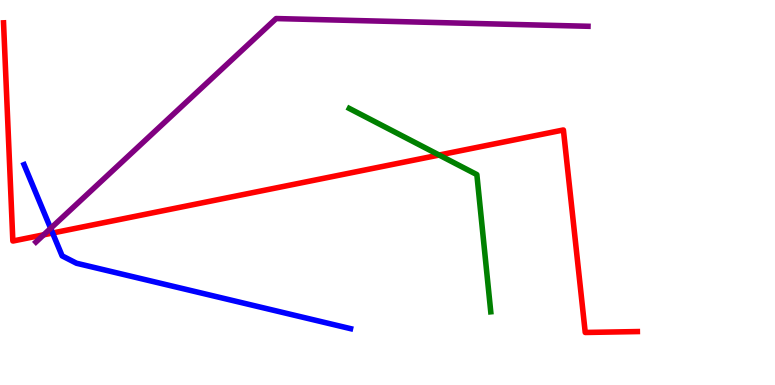[{'lines': ['blue', 'red'], 'intersections': [{'x': 0.679, 'y': 3.95}]}, {'lines': ['green', 'red'], 'intersections': [{'x': 5.67, 'y': 5.97}]}, {'lines': ['purple', 'red'], 'intersections': [{'x': 0.564, 'y': 3.9}]}, {'lines': ['blue', 'green'], 'intersections': []}, {'lines': ['blue', 'purple'], 'intersections': [{'x': 0.654, 'y': 4.07}]}, {'lines': ['green', 'purple'], 'intersections': []}]